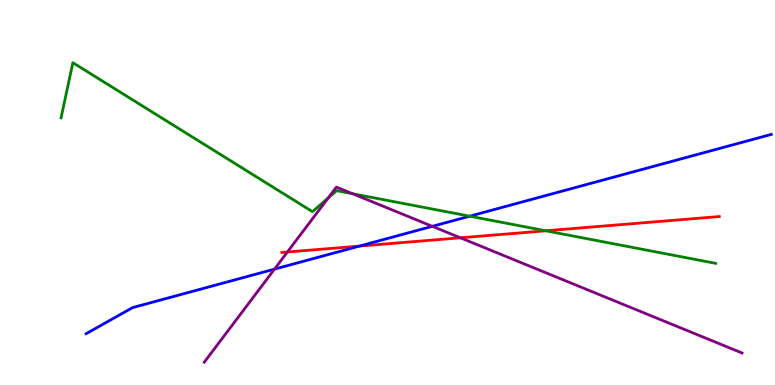[{'lines': ['blue', 'red'], 'intersections': [{'x': 4.64, 'y': 3.61}]}, {'lines': ['green', 'red'], 'intersections': [{'x': 7.04, 'y': 4.01}]}, {'lines': ['purple', 'red'], 'intersections': [{'x': 3.71, 'y': 3.45}, {'x': 5.94, 'y': 3.82}]}, {'lines': ['blue', 'green'], 'intersections': [{'x': 6.06, 'y': 4.38}]}, {'lines': ['blue', 'purple'], 'intersections': [{'x': 3.54, 'y': 3.01}, {'x': 5.58, 'y': 4.12}]}, {'lines': ['green', 'purple'], 'intersections': [{'x': 4.23, 'y': 4.86}, {'x': 4.55, 'y': 4.97}]}]